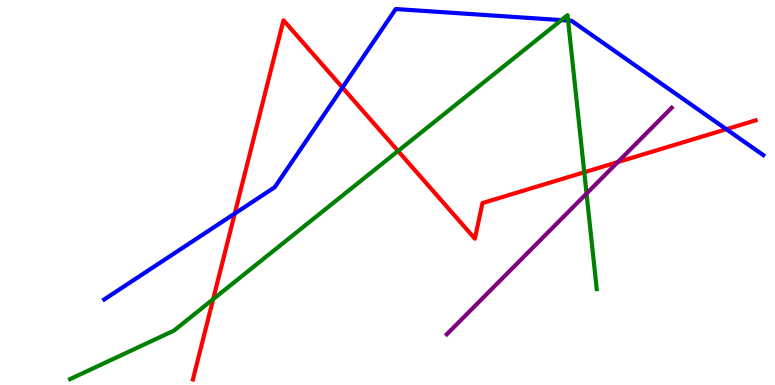[{'lines': ['blue', 'red'], 'intersections': [{'x': 3.03, 'y': 4.45}, {'x': 4.42, 'y': 7.73}, {'x': 9.37, 'y': 6.64}]}, {'lines': ['green', 'red'], 'intersections': [{'x': 2.75, 'y': 2.23}, {'x': 5.14, 'y': 6.08}, {'x': 7.54, 'y': 5.53}]}, {'lines': ['purple', 'red'], 'intersections': [{'x': 7.97, 'y': 5.79}]}, {'lines': ['blue', 'green'], 'intersections': [{'x': 7.24, 'y': 9.48}, {'x': 7.33, 'y': 9.47}]}, {'lines': ['blue', 'purple'], 'intersections': []}, {'lines': ['green', 'purple'], 'intersections': [{'x': 7.57, 'y': 4.97}]}]